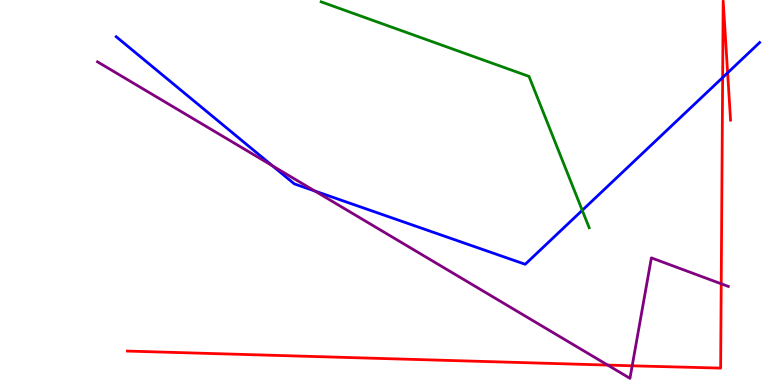[{'lines': ['blue', 'red'], 'intersections': [{'x': 9.32, 'y': 7.99}, {'x': 9.39, 'y': 8.11}]}, {'lines': ['green', 'red'], 'intersections': []}, {'lines': ['purple', 'red'], 'intersections': [{'x': 7.84, 'y': 0.517}, {'x': 8.16, 'y': 0.499}, {'x': 9.31, 'y': 2.63}]}, {'lines': ['blue', 'green'], 'intersections': [{'x': 7.51, 'y': 4.54}]}, {'lines': ['blue', 'purple'], 'intersections': [{'x': 3.52, 'y': 5.69}, {'x': 4.06, 'y': 5.04}]}, {'lines': ['green', 'purple'], 'intersections': []}]